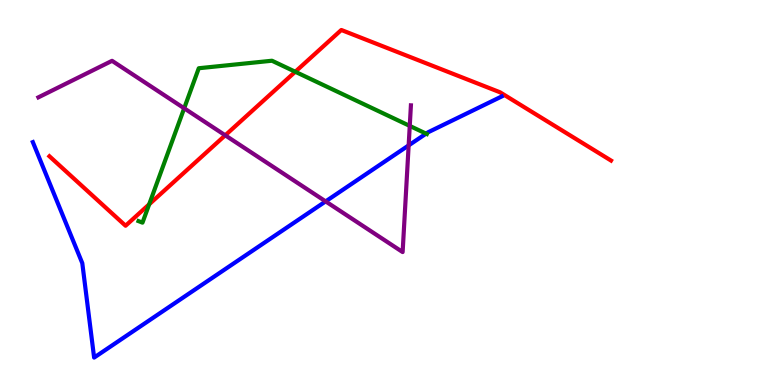[{'lines': ['blue', 'red'], 'intersections': []}, {'lines': ['green', 'red'], 'intersections': [{'x': 1.92, 'y': 4.69}, {'x': 3.81, 'y': 8.14}]}, {'lines': ['purple', 'red'], 'intersections': [{'x': 2.91, 'y': 6.49}]}, {'lines': ['blue', 'green'], 'intersections': [{'x': 5.5, 'y': 6.53}]}, {'lines': ['blue', 'purple'], 'intersections': [{'x': 4.2, 'y': 4.77}, {'x': 5.27, 'y': 6.22}]}, {'lines': ['green', 'purple'], 'intersections': [{'x': 2.38, 'y': 7.19}, {'x': 5.29, 'y': 6.73}]}]